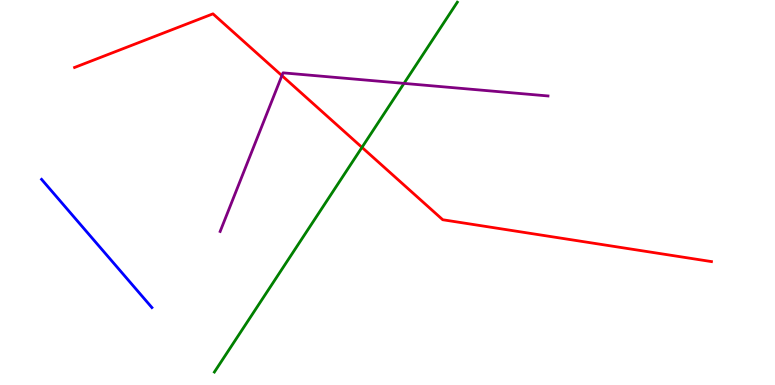[{'lines': ['blue', 'red'], 'intersections': []}, {'lines': ['green', 'red'], 'intersections': [{'x': 4.67, 'y': 6.17}]}, {'lines': ['purple', 'red'], 'intersections': [{'x': 3.64, 'y': 8.04}]}, {'lines': ['blue', 'green'], 'intersections': []}, {'lines': ['blue', 'purple'], 'intersections': []}, {'lines': ['green', 'purple'], 'intersections': [{'x': 5.21, 'y': 7.83}]}]